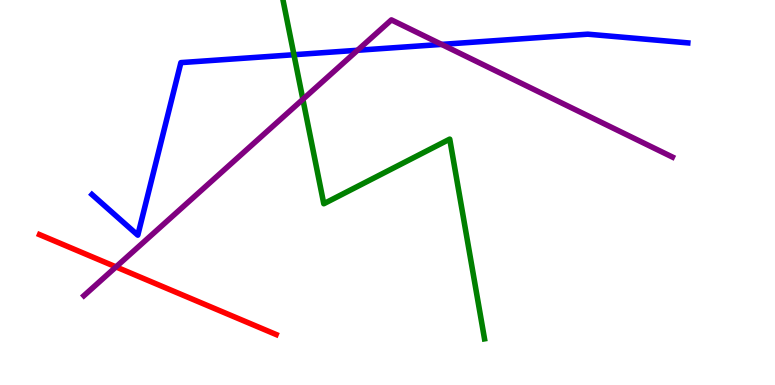[{'lines': ['blue', 'red'], 'intersections': []}, {'lines': ['green', 'red'], 'intersections': []}, {'lines': ['purple', 'red'], 'intersections': [{'x': 1.5, 'y': 3.07}]}, {'lines': ['blue', 'green'], 'intersections': [{'x': 3.79, 'y': 8.58}]}, {'lines': ['blue', 'purple'], 'intersections': [{'x': 4.61, 'y': 8.69}, {'x': 5.7, 'y': 8.85}]}, {'lines': ['green', 'purple'], 'intersections': [{'x': 3.91, 'y': 7.42}]}]